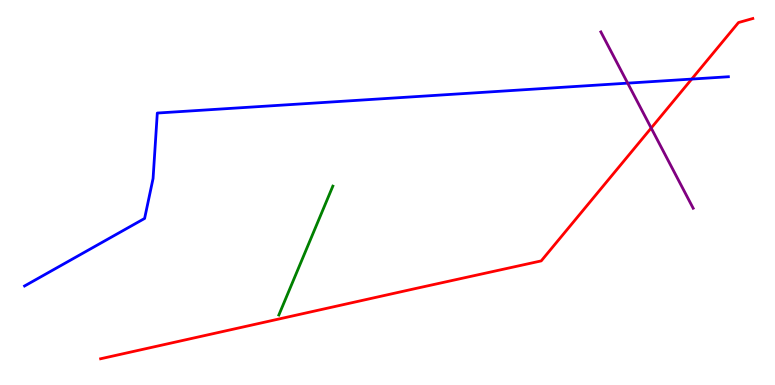[{'lines': ['blue', 'red'], 'intersections': [{'x': 8.93, 'y': 7.95}]}, {'lines': ['green', 'red'], 'intersections': []}, {'lines': ['purple', 'red'], 'intersections': [{'x': 8.4, 'y': 6.67}]}, {'lines': ['blue', 'green'], 'intersections': []}, {'lines': ['blue', 'purple'], 'intersections': [{'x': 8.1, 'y': 7.84}]}, {'lines': ['green', 'purple'], 'intersections': []}]